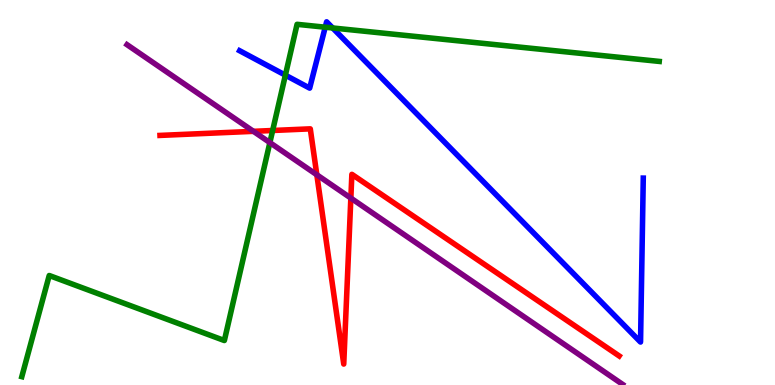[{'lines': ['blue', 'red'], 'intersections': []}, {'lines': ['green', 'red'], 'intersections': [{'x': 3.52, 'y': 6.61}]}, {'lines': ['purple', 'red'], 'intersections': [{'x': 3.27, 'y': 6.59}, {'x': 4.09, 'y': 5.46}, {'x': 4.53, 'y': 4.85}]}, {'lines': ['blue', 'green'], 'intersections': [{'x': 3.68, 'y': 8.05}, {'x': 4.2, 'y': 9.29}, {'x': 4.29, 'y': 9.27}]}, {'lines': ['blue', 'purple'], 'intersections': []}, {'lines': ['green', 'purple'], 'intersections': [{'x': 3.48, 'y': 6.3}]}]